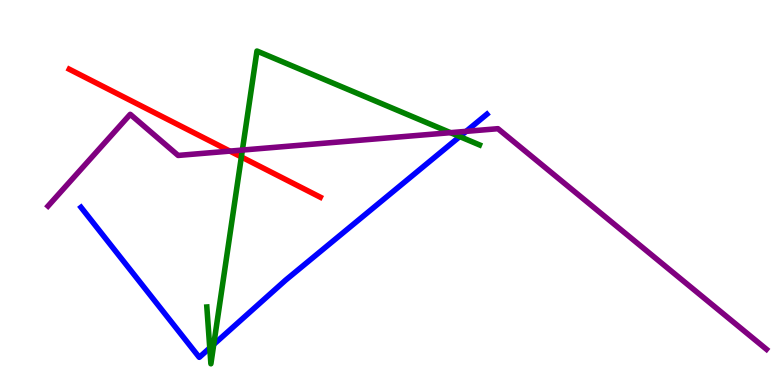[{'lines': ['blue', 'red'], 'intersections': []}, {'lines': ['green', 'red'], 'intersections': [{'x': 3.11, 'y': 5.92}]}, {'lines': ['purple', 'red'], 'intersections': [{'x': 2.97, 'y': 6.08}]}, {'lines': ['blue', 'green'], 'intersections': [{'x': 2.71, 'y': 0.962}, {'x': 2.76, 'y': 1.05}, {'x': 5.93, 'y': 6.45}]}, {'lines': ['blue', 'purple'], 'intersections': [{'x': 6.01, 'y': 6.59}]}, {'lines': ['green', 'purple'], 'intersections': [{'x': 3.13, 'y': 6.1}, {'x': 5.81, 'y': 6.55}]}]